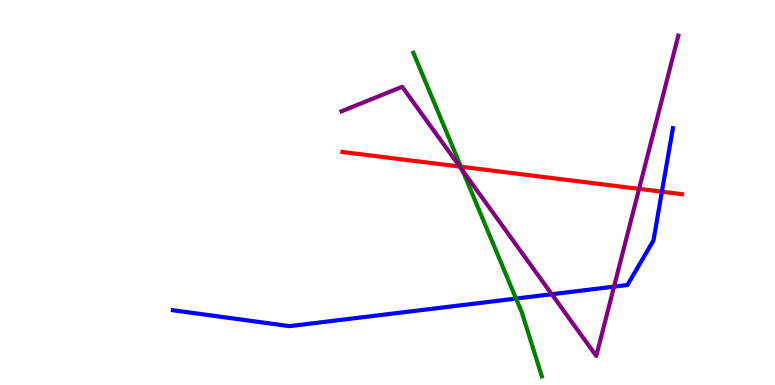[{'lines': ['blue', 'red'], 'intersections': [{'x': 8.54, 'y': 5.02}]}, {'lines': ['green', 'red'], 'intersections': [{'x': 5.95, 'y': 5.67}]}, {'lines': ['purple', 'red'], 'intersections': [{'x': 5.93, 'y': 5.67}, {'x': 8.25, 'y': 5.09}]}, {'lines': ['blue', 'green'], 'intersections': [{'x': 6.66, 'y': 2.24}]}, {'lines': ['blue', 'purple'], 'intersections': [{'x': 7.12, 'y': 2.36}, {'x': 7.92, 'y': 2.55}]}, {'lines': ['green', 'purple'], 'intersections': [{'x': 5.97, 'y': 5.57}]}]